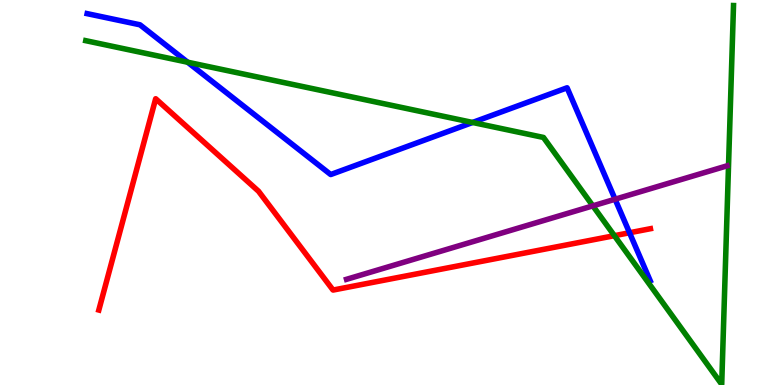[{'lines': ['blue', 'red'], 'intersections': [{'x': 8.12, 'y': 3.95}]}, {'lines': ['green', 'red'], 'intersections': [{'x': 7.93, 'y': 3.88}]}, {'lines': ['purple', 'red'], 'intersections': []}, {'lines': ['blue', 'green'], 'intersections': [{'x': 2.42, 'y': 8.38}, {'x': 6.1, 'y': 6.82}]}, {'lines': ['blue', 'purple'], 'intersections': [{'x': 7.94, 'y': 4.83}]}, {'lines': ['green', 'purple'], 'intersections': [{'x': 7.65, 'y': 4.65}]}]